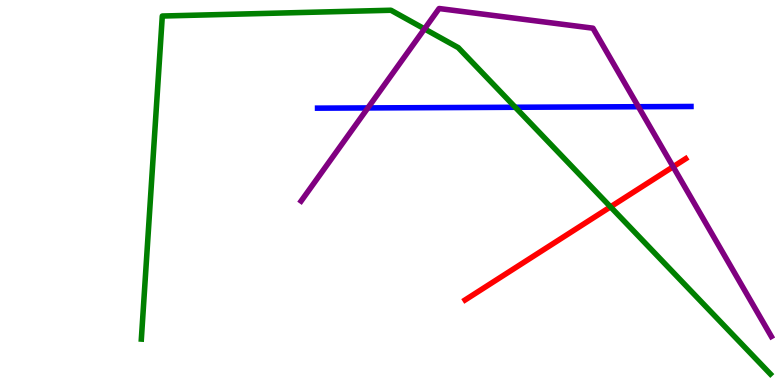[{'lines': ['blue', 'red'], 'intersections': []}, {'lines': ['green', 'red'], 'intersections': [{'x': 7.88, 'y': 4.63}]}, {'lines': ['purple', 'red'], 'intersections': [{'x': 8.69, 'y': 5.67}]}, {'lines': ['blue', 'green'], 'intersections': [{'x': 6.65, 'y': 7.21}]}, {'lines': ['blue', 'purple'], 'intersections': [{'x': 4.75, 'y': 7.2}, {'x': 8.24, 'y': 7.23}]}, {'lines': ['green', 'purple'], 'intersections': [{'x': 5.48, 'y': 9.25}]}]